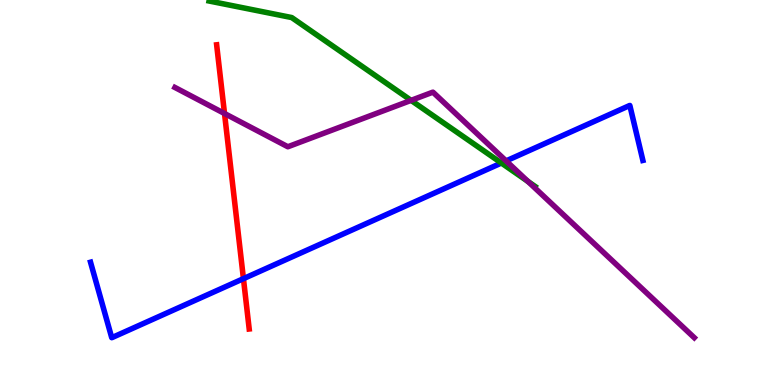[{'lines': ['blue', 'red'], 'intersections': [{'x': 3.14, 'y': 2.76}]}, {'lines': ['green', 'red'], 'intersections': []}, {'lines': ['purple', 'red'], 'intersections': [{'x': 2.9, 'y': 7.05}]}, {'lines': ['blue', 'green'], 'intersections': [{'x': 6.47, 'y': 5.77}]}, {'lines': ['blue', 'purple'], 'intersections': [{'x': 6.53, 'y': 5.82}]}, {'lines': ['green', 'purple'], 'intersections': [{'x': 5.3, 'y': 7.39}, {'x': 6.81, 'y': 5.29}]}]